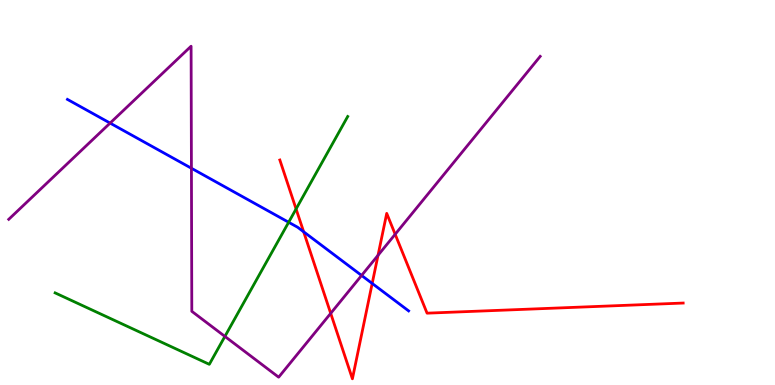[{'lines': ['blue', 'red'], 'intersections': [{'x': 3.92, 'y': 3.98}, {'x': 4.8, 'y': 2.64}]}, {'lines': ['green', 'red'], 'intersections': [{'x': 3.82, 'y': 4.57}]}, {'lines': ['purple', 'red'], 'intersections': [{'x': 4.27, 'y': 1.86}, {'x': 4.88, 'y': 3.37}, {'x': 5.1, 'y': 3.92}]}, {'lines': ['blue', 'green'], 'intersections': [{'x': 3.72, 'y': 4.23}]}, {'lines': ['blue', 'purple'], 'intersections': [{'x': 1.42, 'y': 6.8}, {'x': 2.47, 'y': 5.63}, {'x': 4.67, 'y': 2.85}]}, {'lines': ['green', 'purple'], 'intersections': [{'x': 2.9, 'y': 1.26}]}]